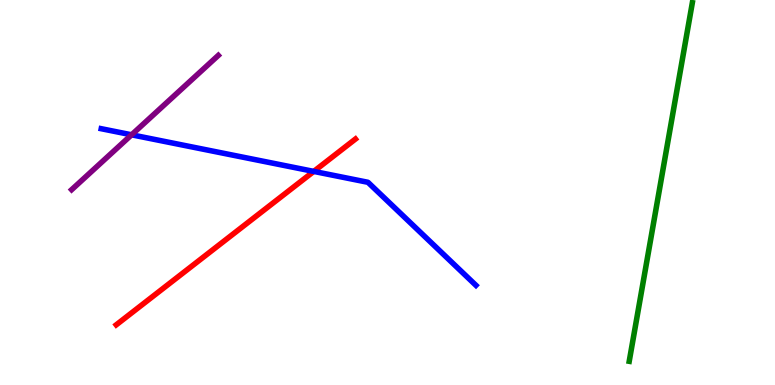[{'lines': ['blue', 'red'], 'intersections': [{'x': 4.05, 'y': 5.55}]}, {'lines': ['green', 'red'], 'intersections': []}, {'lines': ['purple', 'red'], 'intersections': []}, {'lines': ['blue', 'green'], 'intersections': []}, {'lines': ['blue', 'purple'], 'intersections': [{'x': 1.7, 'y': 6.5}]}, {'lines': ['green', 'purple'], 'intersections': []}]